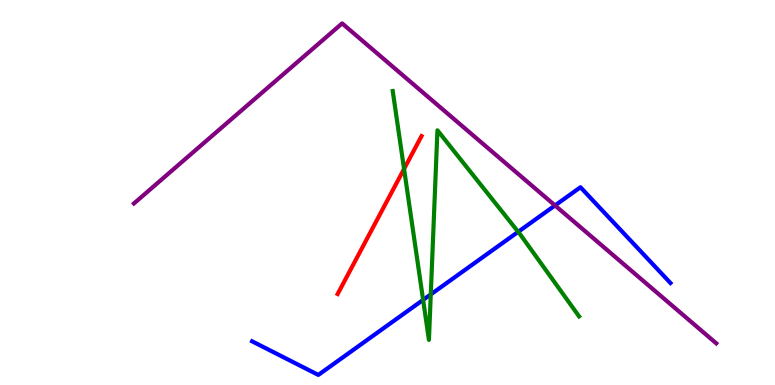[{'lines': ['blue', 'red'], 'intersections': []}, {'lines': ['green', 'red'], 'intersections': [{'x': 5.21, 'y': 5.61}]}, {'lines': ['purple', 'red'], 'intersections': []}, {'lines': ['blue', 'green'], 'intersections': [{'x': 5.46, 'y': 2.21}, {'x': 5.56, 'y': 2.35}, {'x': 6.69, 'y': 3.98}]}, {'lines': ['blue', 'purple'], 'intersections': [{'x': 7.16, 'y': 4.66}]}, {'lines': ['green', 'purple'], 'intersections': []}]